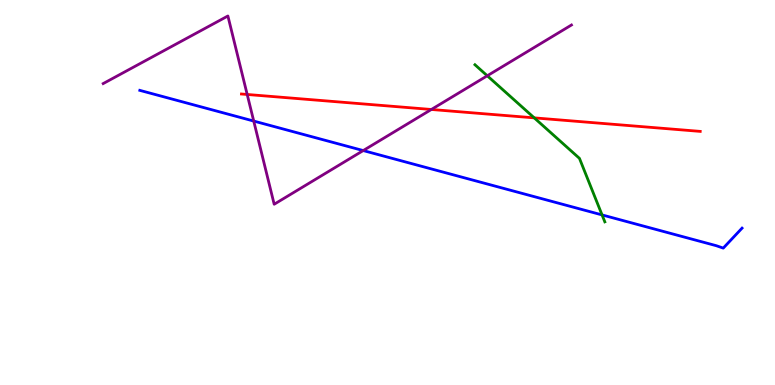[{'lines': ['blue', 'red'], 'intersections': []}, {'lines': ['green', 'red'], 'intersections': [{'x': 6.89, 'y': 6.94}]}, {'lines': ['purple', 'red'], 'intersections': [{'x': 3.19, 'y': 7.55}, {'x': 5.57, 'y': 7.16}]}, {'lines': ['blue', 'green'], 'intersections': [{'x': 7.77, 'y': 4.42}]}, {'lines': ['blue', 'purple'], 'intersections': [{'x': 3.27, 'y': 6.86}, {'x': 4.69, 'y': 6.09}]}, {'lines': ['green', 'purple'], 'intersections': [{'x': 6.29, 'y': 8.03}]}]